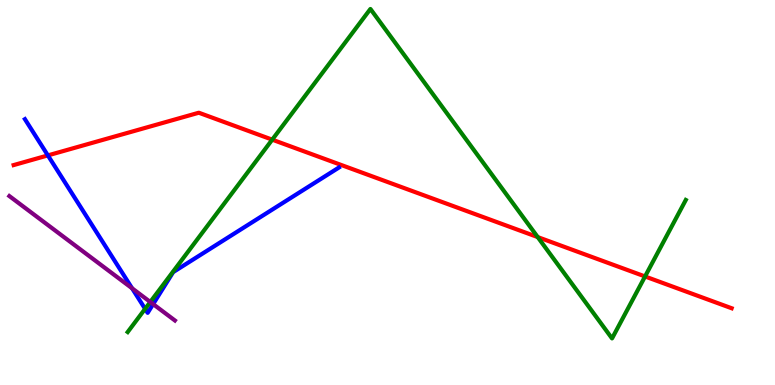[{'lines': ['blue', 'red'], 'intersections': [{'x': 0.618, 'y': 5.96}]}, {'lines': ['green', 'red'], 'intersections': [{'x': 3.51, 'y': 6.37}, {'x': 6.94, 'y': 3.84}, {'x': 8.32, 'y': 2.82}]}, {'lines': ['purple', 'red'], 'intersections': []}, {'lines': ['blue', 'green'], 'intersections': [{'x': 1.87, 'y': 1.98}]}, {'lines': ['blue', 'purple'], 'intersections': [{'x': 1.7, 'y': 2.51}, {'x': 1.98, 'y': 2.1}]}, {'lines': ['green', 'purple'], 'intersections': [{'x': 1.94, 'y': 2.16}]}]